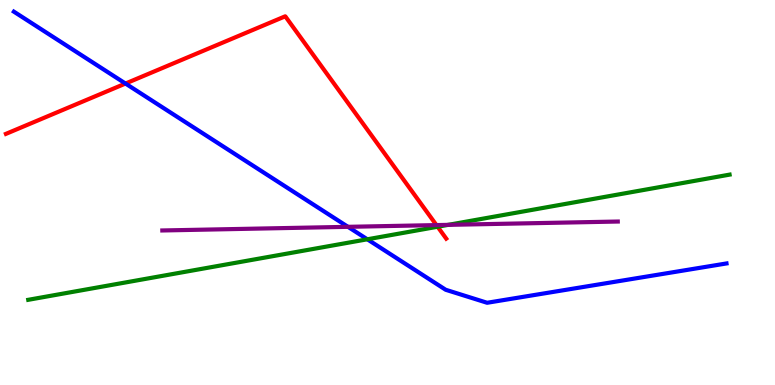[{'lines': ['blue', 'red'], 'intersections': [{'x': 1.62, 'y': 7.83}]}, {'lines': ['green', 'red'], 'intersections': [{'x': 5.65, 'y': 4.11}]}, {'lines': ['purple', 'red'], 'intersections': [{'x': 5.63, 'y': 4.15}]}, {'lines': ['blue', 'green'], 'intersections': [{'x': 4.74, 'y': 3.78}]}, {'lines': ['blue', 'purple'], 'intersections': [{'x': 4.49, 'y': 4.11}]}, {'lines': ['green', 'purple'], 'intersections': [{'x': 5.78, 'y': 4.16}]}]